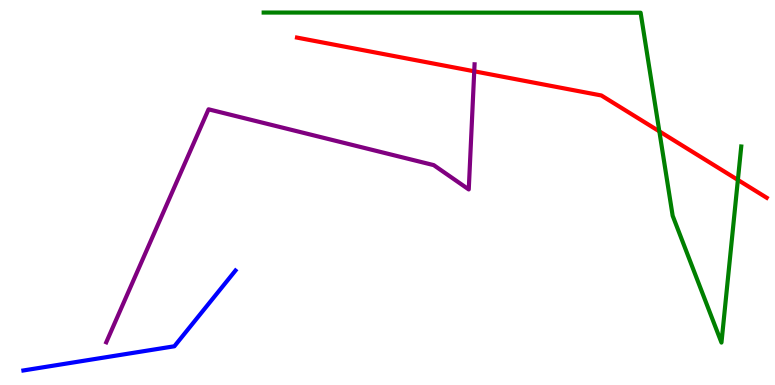[{'lines': ['blue', 'red'], 'intersections': []}, {'lines': ['green', 'red'], 'intersections': [{'x': 8.51, 'y': 6.59}, {'x': 9.52, 'y': 5.33}]}, {'lines': ['purple', 'red'], 'intersections': [{'x': 6.12, 'y': 8.15}]}, {'lines': ['blue', 'green'], 'intersections': []}, {'lines': ['blue', 'purple'], 'intersections': []}, {'lines': ['green', 'purple'], 'intersections': []}]